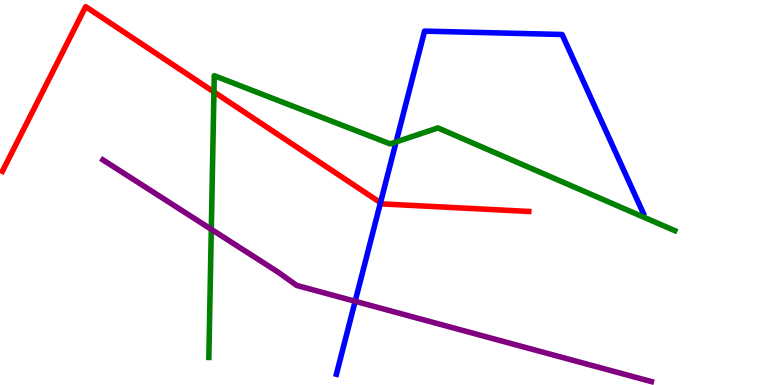[{'lines': ['blue', 'red'], 'intersections': [{'x': 4.91, 'y': 4.74}]}, {'lines': ['green', 'red'], 'intersections': [{'x': 2.76, 'y': 7.61}]}, {'lines': ['purple', 'red'], 'intersections': []}, {'lines': ['blue', 'green'], 'intersections': [{'x': 5.11, 'y': 6.31}]}, {'lines': ['blue', 'purple'], 'intersections': [{'x': 4.58, 'y': 2.17}]}, {'lines': ['green', 'purple'], 'intersections': [{'x': 2.73, 'y': 4.04}]}]